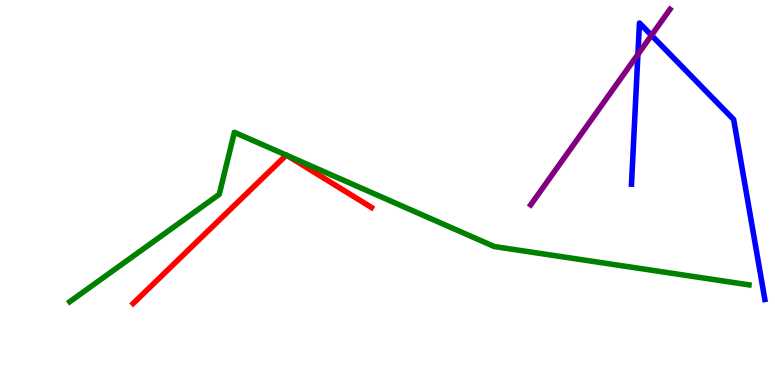[{'lines': ['blue', 'red'], 'intersections': []}, {'lines': ['green', 'red'], 'intersections': [{'x': 3.69, 'y': 5.97}, {'x': 3.7, 'y': 5.96}]}, {'lines': ['purple', 'red'], 'intersections': []}, {'lines': ['blue', 'green'], 'intersections': []}, {'lines': ['blue', 'purple'], 'intersections': [{'x': 8.23, 'y': 8.59}, {'x': 8.41, 'y': 9.08}]}, {'lines': ['green', 'purple'], 'intersections': []}]